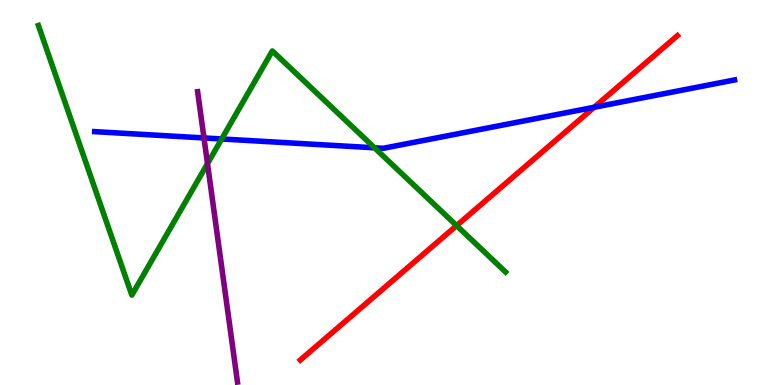[{'lines': ['blue', 'red'], 'intersections': [{'x': 7.67, 'y': 7.21}]}, {'lines': ['green', 'red'], 'intersections': [{'x': 5.89, 'y': 4.14}]}, {'lines': ['purple', 'red'], 'intersections': []}, {'lines': ['blue', 'green'], 'intersections': [{'x': 2.86, 'y': 6.39}, {'x': 4.83, 'y': 6.16}]}, {'lines': ['blue', 'purple'], 'intersections': [{'x': 2.63, 'y': 6.42}]}, {'lines': ['green', 'purple'], 'intersections': [{'x': 2.68, 'y': 5.75}]}]